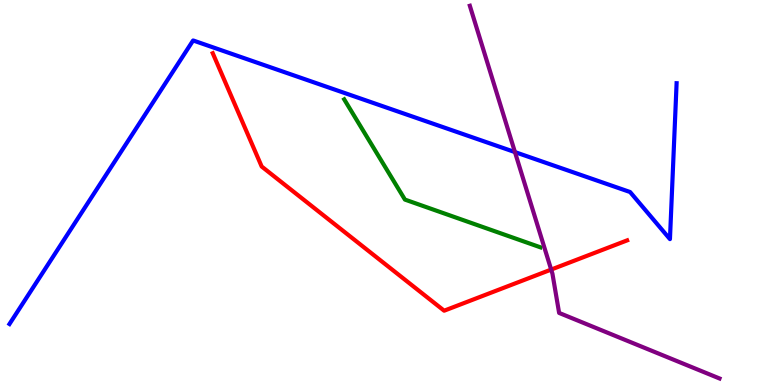[{'lines': ['blue', 'red'], 'intersections': []}, {'lines': ['green', 'red'], 'intersections': []}, {'lines': ['purple', 'red'], 'intersections': [{'x': 7.11, 'y': 3.0}]}, {'lines': ['blue', 'green'], 'intersections': []}, {'lines': ['blue', 'purple'], 'intersections': [{'x': 6.64, 'y': 6.05}]}, {'lines': ['green', 'purple'], 'intersections': []}]